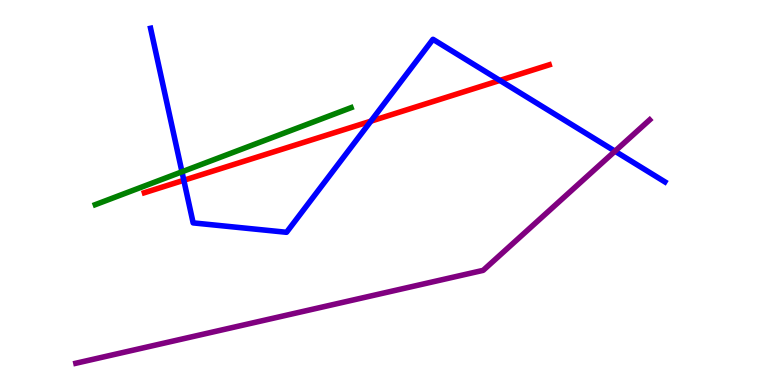[{'lines': ['blue', 'red'], 'intersections': [{'x': 2.37, 'y': 5.32}, {'x': 4.79, 'y': 6.85}, {'x': 6.45, 'y': 7.91}]}, {'lines': ['green', 'red'], 'intersections': []}, {'lines': ['purple', 'red'], 'intersections': []}, {'lines': ['blue', 'green'], 'intersections': [{'x': 2.35, 'y': 5.54}]}, {'lines': ['blue', 'purple'], 'intersections': [{'x': 7.94, 'y': 6.07}]}, {'lines': ['green', 'purple'], 'intersections': []}]